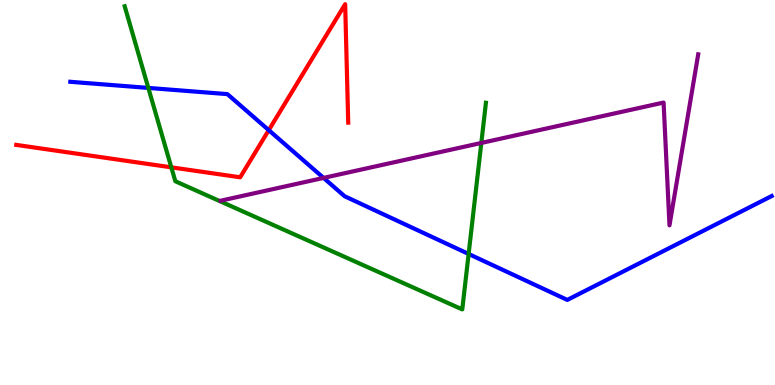[{'lines': ['blue', 'red'], 'intersections': [{'x': 3.47, 'y': 6.62}]}, {'lines': ['green', 'red'], 'intersections': [{'x': 2.21, 'y': 5.65}]}, {'lines': ['purple', 'red'], 'intersections': []}, {'lines': ['blue', 'green'], 'intersections': [{'x': 1.91, 'y': 7.72}, {'x': 6.05, 'y': 3.4}]}, {'lines': ['blue', 'purple'], 'intersections': [{'x': 4.18, 'y': 5.38}]}, {'lines': ['green', 'purple'], 'intersections': [{'x': 6.21, 'y': 6.29}]}]